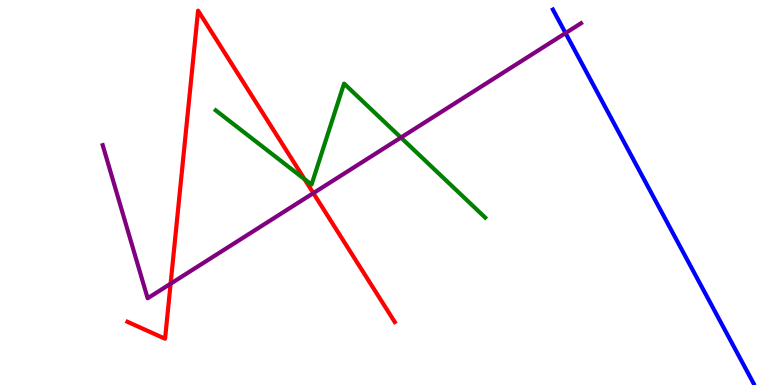[{'lines': ['blue', 'red'], 'intersections': []}, {'lines': ['green', 'red'], 'intersections': [{'x': 3.93, 'y': 5.35}]}, {'lines': ['purple', 'red'], 'intersections': [{'x': 2.2, 'y': 2.63}, {'x': 4.04, 'y': 4.98}]}, {'lines': ['blue', 'green'], 'intersections': []}, {'lines': ['blue', 'purple'], 'intersections': [{'x': 7.3, 'y': 9.14}]}, {'lines': ['green', 'purple'], 'intersections': [{'x': 5.17, 'y': 6.43}]}]